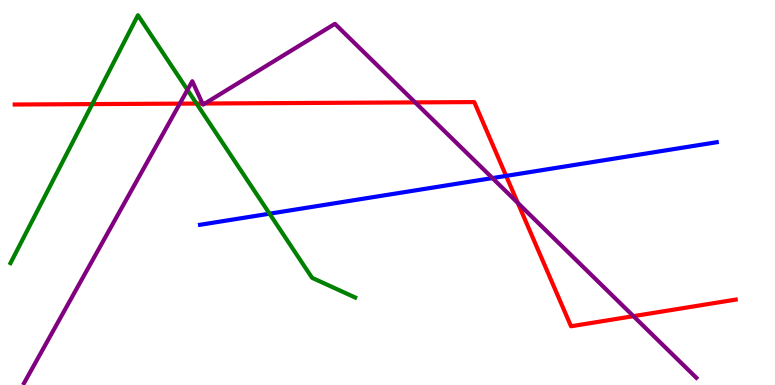[{'lines': ['blue', 'red'], 'intersections': [{'x': 6.53, 'y': 5.43}]}, {'lines': ['green', 'red'], 'intersections': [{'x': 1.19, 'y': 7.3}, {'x': 2.54, 'y': 7.31}]}, {'lines': ['purple', 'red'], 'intersections': [{'x': 2.32, 'y': 7.31}, {'x': 2.61, 'y': 7.31}, {'x': 2.64, 'y': 7.31}, {'x': 5.36, 'y': 7.34}, {'x': 6.68, 'y': 4.73}, {'x': 8.17, 'y': 1.79}]}, {'lines': ['blue', 'green'], 'intersections': [{'x': 3.48, 'y': 4.45}]}, {'lines': ['blue', 'purple'], 'intersections': [{'x': 6.35, 'y': 5.37}]}, {'lines': ['green', 'purple'], 'intersections': [{'x': 2.42, 'y': 7.67}]}]